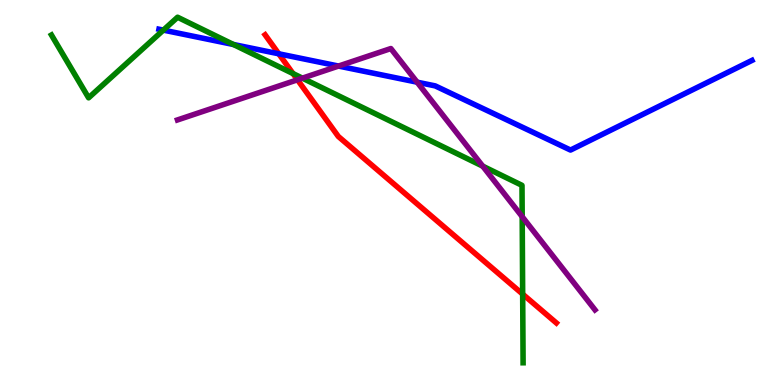[{'lines': ['blue', 'red'], 'intersections': [{'x': 3.6, 'y': 8.6}]}, {'lines': ['green', 'red'], 'intersections': [{'x': 3.78, 'y': 8.09}, {'x': 6.74, 'y': 2.36}]}, {'lines': ['purple', 'red'], 'intersections': [{'x': 3.84, 'y': 7.93}]}, {'lines': ['blue', 'green'], 'intersections': [{'x': 2.11, 'y': 9.22}, {'x': 3.01, 'y': 8.84}]}, {'lines': ['blue', 'purple'], 'intersections': [{'x': 4.37, 'y': 8.28}, {'x': 5.38, 'y': 7.87}]}, {'lines': ['green', 'purple'], 'intersections': [{'x': 3.9, 'y': 7.97}, {'x': 6.23, 'y': 5.68}, {'x': 6.74, 'y': 4.37}]}]